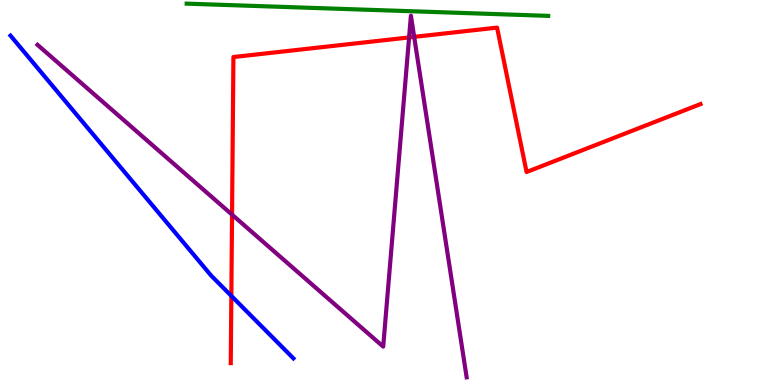[{'lines': ['blue', 'red'], 'intersections': [{'x': 2.99, 'y': 2.31}]}, {'lines': ['green', 'red'], 'intersections': []}, {'lines': ['purple', 'red'], 'intersections': [{'x': 2.99, 'y': 4.42}, {'x': 5.28, 'y': 9.03}, {'x': 5.34, 'y': 9.04}]}, {'lines': ['blue', 'green'], 'intersections': []}, {'lines': ['blue', 'purple'], 'intersections': []}, {'lines': ['green', 'purple'], 'intersections': []}]